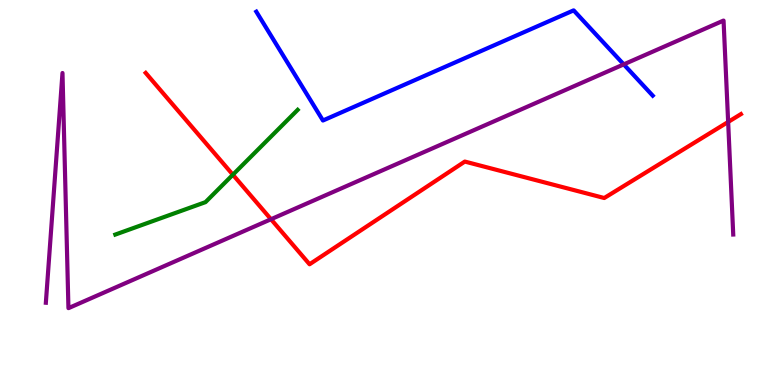[{'lines': ['blue', 'red'], 'intersections': []}, {'lines': ['green', 'red'], 'intersections': [{'x': 3.0, 'y': 5.46}]}, {'lines': ['purple', 'red'], 'intersections': [{'x': 3.5, 'y': 4.31}, {'x': 9.4, 'y': 6.83}]}, {'lines': ['blue', 'green'], 'intersections': []}, {'lines': ['blue', 'purple'], 'intersections': [{'x': 8.05, 'y': 8.33}]}, {'lines': ['green', 'purple'], 'intersections': []}]